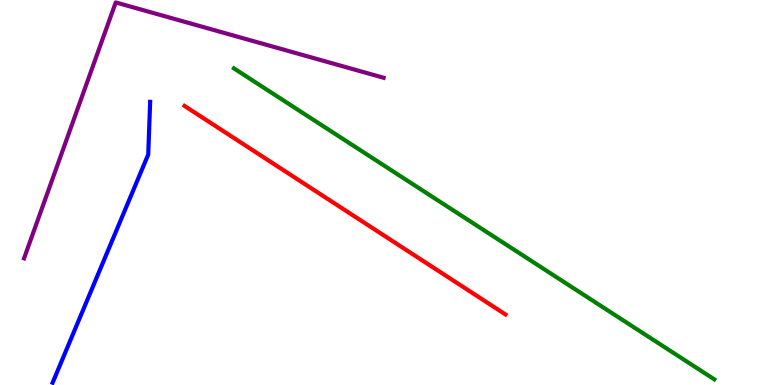[{'lines': ['blue', 'red'], 'intersections': []}, {'lines': ['green', 'red'], 'intersections': []}, {'lines': ['purple', 'red'], 'intersections': []}, {'lines': ['blue', 'green'], 'intersections': []}, {'lines': ['blue', 'purple'], 'intersections': []}, {'lines': ['green', 'purple'], 'intersections': []}]